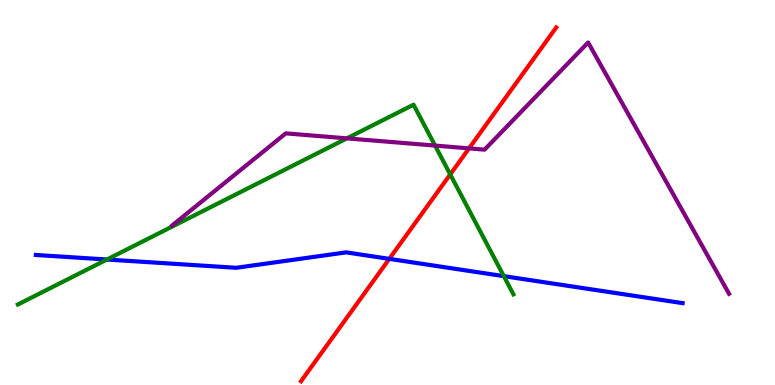[{'lines': ['blue', 'red'], 'intersections': [{'x': 5.02, 'y': 3.28}]}, {'lines': ['green', 'red'], 'intersections': [{'x': 5.81, 'y': 5.47}]}, {'lines': ['purple', 'red'], 'intersections': [{'x': 6.05, 'y': 6.15}]}, {'lines': ['blue', 'green'], 'intersections': [{'x': 1.38, 'y': 3.26}, {'x': 6.5, 'y': 2.83}]}, {'lines': ['blue', 'purple'], 'intersections': []}, {'lines': ['green', 'purple'], 'intersections': [{'x': 4.48, 'y': 6.41}, {'x': 5.61, 'y': 6.22}]}]